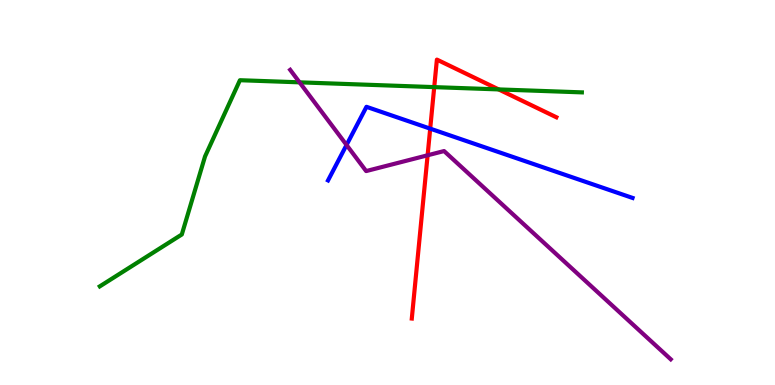[{'lines': ['blue', 'red'], 'intersections': [{'x': 5.55, 'y': 6.66}]}, {'lines': ['green', 'red'], 'intersections': [{'x': 5.6, 'y': 7.74}, {'x': 6.43, 'y': 7.68}]}, {'lines': ['purple', 'red'], 'intersections': [{'x': 5.52, 'y': 5.97}]}, {'lines': ['blue', 'green'], 'intersections': []}, {'lines': ['blue', 'purple'], 'intersections': [{'x': 4.47, 'y': 6.23}]}, {'lines': ['green', 'purple'], 'intersections': [{'x': 3.87, 'y': 7.86}]}]